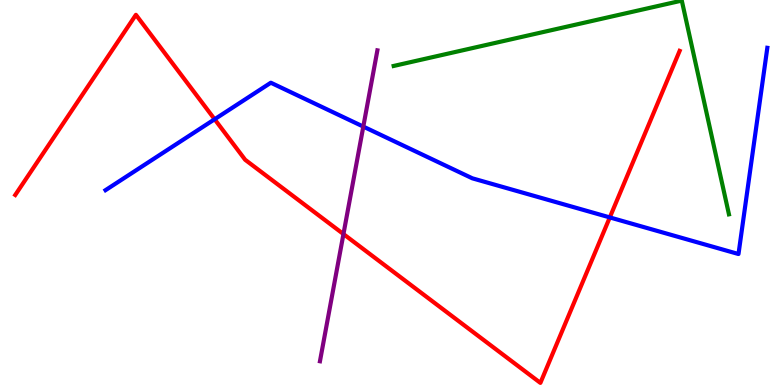[{'lines': ['blue', 'red'], 'intersections': [{'x': 2.77, 'y': 6.9}, {'x': 7.87, 'y': 4.35}]}, {'lines': ['green', 'red'], 'intersections': []}, {'lines': ['purple', 'red'], 'intersections': [{'x': 4.43, 'y': 3.92}]}, {'lines': ['blue', 'green'], 'intersections': []}, {'lines': ['blue', 'purple'], 'intersections': [{'x': 4.69, 'y': 6.71}]}, {'lines': ['green', 'purple'], 'intersections': []}]